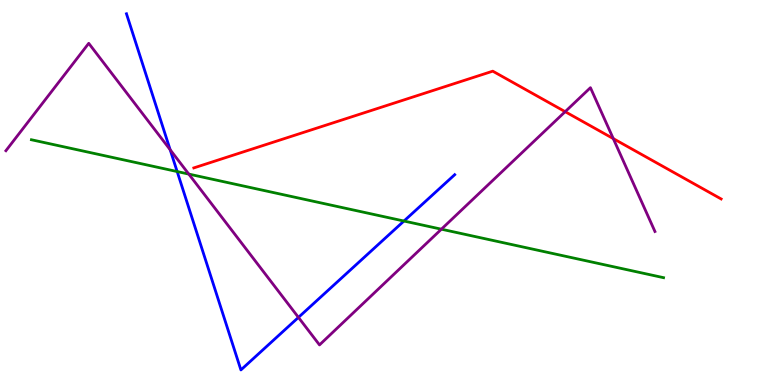[{'lines': ['blue', 'red'], 'intersections': []}, {'lines': ['green', 'red'], 'intersections': []}, {'lines': ['purple', 'red'], 'intersections': [{'x': 7.29, 'y': 7.1}, {'x': 7.91, 'y': 6.4}]}, {'lines': ['blue', 'green'], 'intersections': [{'x': 2.29, 'y': 5.54}, {'x': 5.21, 'y': 4.26}]}, {'lines': ['blue', 'purple'], 'intersections': [{'x': 2.2, 'y': 6.11}, {'x': 3.85, 'y': 1.76}]}, {'lines': ['green', 'purple'], 'intersections': [{'x': 2.44, 'y': 5.48}, {'x': 5.7, 'y': 4.05}]}]